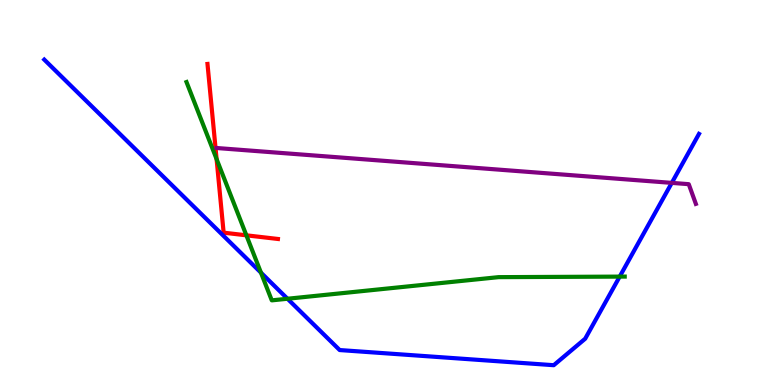[{'lines': ['blue', 'red'], 'intersections': []}, {'lines': ['green', 'red'], 'intersections': [{'x': 2.79, 'y': 5.87}, {'x': 3.18, 'y': 3.89}]}, {'lines': ['purple', 'red'], 'intersections': []}, {'lines': ['blue', 'green'], 'intersections': [{'x': 3.37, 'y': 2.92}, {'x': 3.71, 'y': 2.24}, {'x': 8.0, 'y': 2.82}]}, {'lines': ['blue', 'purple'], 'intersections': [{'x': 8.67, 'y': 5.25}]}, {'lines': ['green', 'purple'], 'intersections': []}]